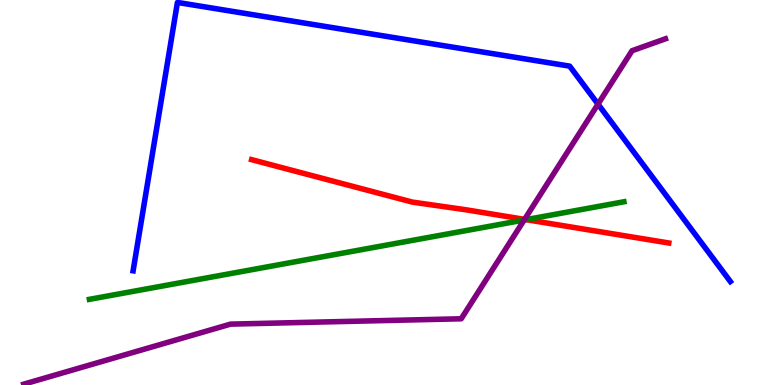[{'lines': ['blue', 'red'], 'intersections': []}, {'lines': ['green', 'red'], 'intersections': [{'x': 6.79, 'y': 4.3}]}, {'lines': ['purple', 'red'], 'intersections': [{'x': 6.77, 'y': 4.3}]}, {'lines': ['blue', 'green'], 'intersections': []}, {'lines': ['blue', 'purple'], 'intersections': [{'x': 7.72, 'y': 7.3}]}, {'lines': ['green', 'purple'], 'intersections': [{'x': 6.76, 'y': 4.29}]}]